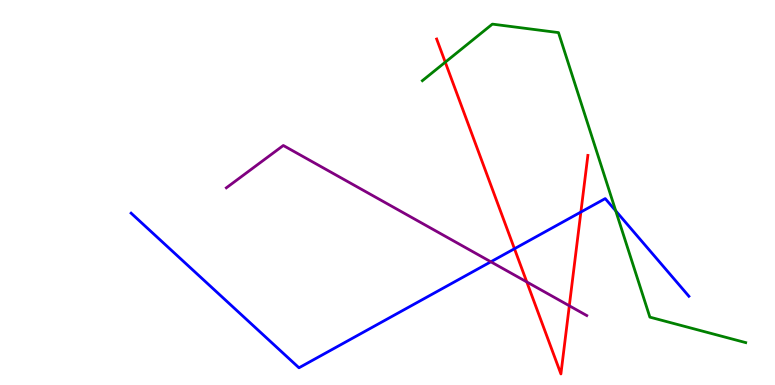[{'lines': ['blue', 'red'], 'intersections': [{'x': 6.64, 'y': 3.54}, {'x': 7.5, 'y': 4.49}]}, {'lines': ['green', 'red'], 'intersections': [{'x': 5.75, 'y': 8.38}]}, {'lines': ['purple', 'red'], 'intersections': [{'x': 6.8, 'y': 2.68}, {'x': 7.35, 'y': 2.06}]}, {'lines': ['blue', 'green'], 'intersections': [{'x': 7.95, 'y': 4.52}]}, {'lines': ['blue', 'purple'], 'intersections': [{'x': 6.33, 'y': 3.2}]}, {'lines': ['green', 'purple'], 'intersections': []}]